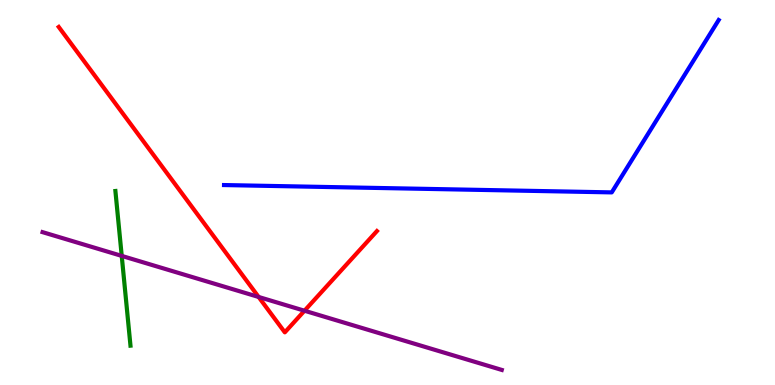[{'lines': ['blue', 'red'], 'intersections': []}, {'lines': ['green', 'red'], 'intersections': []}, {'lines': ['purple', 'red'], 'intersections': [{'x': 3.34, 'y': 2.29}, {'x': 3.93, 'y': 1.93}]}, {'lines': ['blue', 'green'], 'intersections': []}, {'lines': ['blue', 'purple'], 'intersections': []}, {'lines': ['green', 'purple'], 'intersections': [{'x': 1.57, 'y': 3.35}]}]